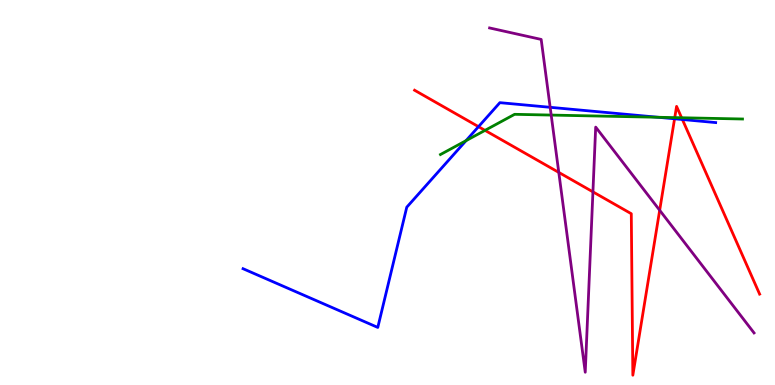[{'lines': ['blue', 'red'], 'intersections': [{'x': 6.17, 'y': 6.71}, {'x': 8.7, 'y': 6.91}, {'x': 8.81, 'y': 6.9}]}, {'lines': ['green', 'red'], 'intersections': [{'x': 6.26, 'y': 6.61}, {'x': 8.71, 'y': 6.95}, {'x': 8.8, 'y': 6.94}]}, {'lines': ['purple', 'red'], 'intersections': [{'x': 7.21, 'y': 5.52}, {'x': 7.65, 'y': 5.02}, {'x': 8.51, 'y': 4.54}]}, {'lines': ['blue', 'green'], 'intersections': [{'x': 6.01, 'y': 6.35}, {'x': 8.49, 'y': 6.95}]}, {'lines': ['blue', 'purple'], 'intersections': [{'x': 7.1, 'y': 7.21}]}, {'lines': ['green', 'purple'], 'intersections': [{'x': 7.11, 'y': 7.01}]}]